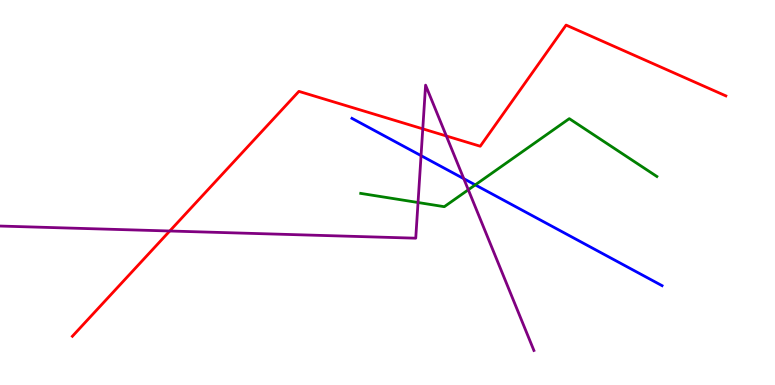[{'lines': ['blue', 'red'], 'intersections': []}, {'lines': ['green', 'red'], 'intersections': []}, {'lines': ['purple', 'red'], 'intersections': [{'x': 2.19, 'y': 4.0}, {'x': 5.46, 'y': 6.65}, {'x': 5.76, 'y': 6.47}]}, {'lines': ['blue', 'green'], 'intersections': [{'x': 6.13, 'y': 5.2}]}, {'lines': ['blue', 'purple'], 'intersections': [{'x': 5.43, 'y': 5.96}, {'x': 5.98, 'y': 5.36}]}, {'lines': ['green', 'purple'], 'intersections': [{'x': 5.39, 'y': 4.74}, {'x': 6.04, 'y': 5.07}]}]